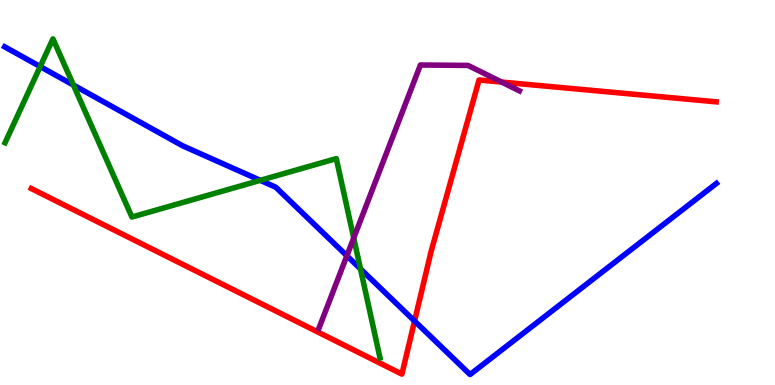[{'lines': ['blue', 'red'], 'intersections': [{'x': 5.35, 'y': 1.66}]}, {'lines': ['green', 'red'], 'intersections': []}, {'lines': ['purple', 'red'], 'intersections': [{'x': 6.47, 'y': 7.87}]}, {'lines': ['blue', 'green'], 'intersections': [{'x': 0.519, 'y': 8.27}, {'x': 0.947, 'y': 7.79}, {'x': 3.36, 'y': 5.32}, {'x': 4.65, 'y': 3.02}]}, {'lines': ['blue', 'purple'], 'intersections': [{'x': 4.48, 'y': 3.36}]}, {'lines': ['green', 'purple'], 'intersections': [{'x': 4.56, 'y': 3.82}]}]